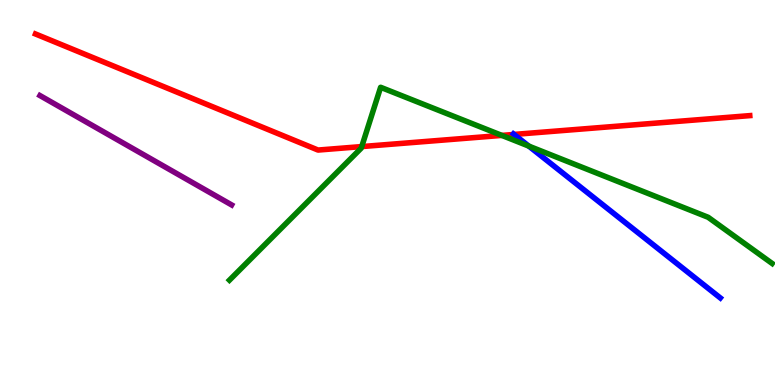[{'lines': ['blue', 'red'], 'intersections': [{'x': 6.63, 'y': 6.51}]}, {'lines': ['green', 'red'], 'intersections': [{'x': 4.67, 'y': 6.19}, {'x': 6.48, 'y': 6.48}]}, {'lines': ['purple', 'red'], 'intersections': []}, {'lines': ['blue', 'green'], 'intersections': [{'x': 6.82, 'y': 6.21}]}, {'lines': ['blue', 'purple'], 'intersections': []}, {'lines': ['green', 'purple'], 'intersections': []}]